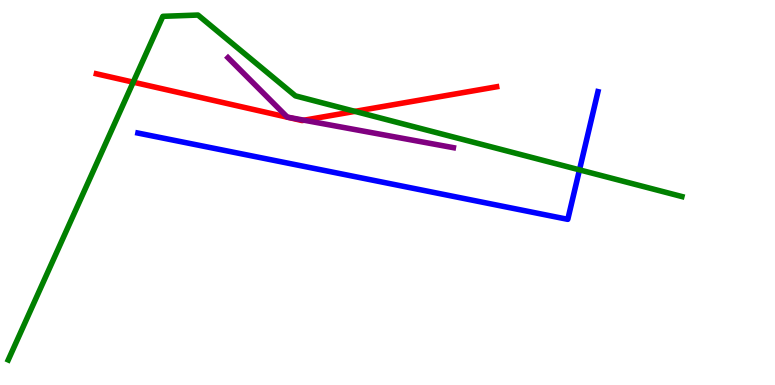[{'lines': ['blue', 'red'], 'intersections': []}, {'lines': ['green', 'red'], 'intersections': [{'x': 1.72, 'y': 7.87}, {'x': 4.58, 'y': 7.11}]}, {'lines': ['purple', 'red'], 'intersections': [{'x': 3.92, 'y': 6.88}]}, {'lines': ['blue', 'green'], 'intersections': [{'x': 7.48, 'y': 5.59}]}, {'lines': ['blue', 'purple'], 'intersections': []}, {'lines': ['green', 'purple'], 'intersections': []}]